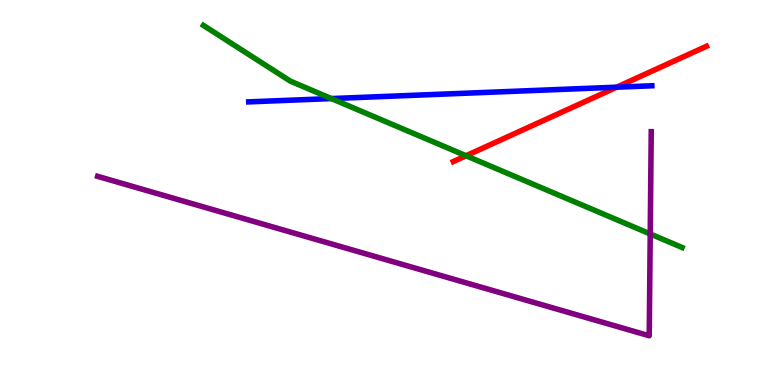[{'lines': ['blue', 'red'], 'intersections': [{'x': 7.96, 'y': 7.74}]}, {'lines': ['green', 'red'], 'intersections': [{'x': 6.01, 'y': 5.95}]}, {'lines': ['purple', 'red'], 'intersections': []}, {'lines': ['blue', 'green'], 'intersections': [{'x': 4.28, 'y': 7.44}]}, {'lines': ['blue', 'purple'], 'intersections': []}, {'lines': ['green', 'purple'], 'intersections': [{'x': 8.39, 'y': 3.92}]}]